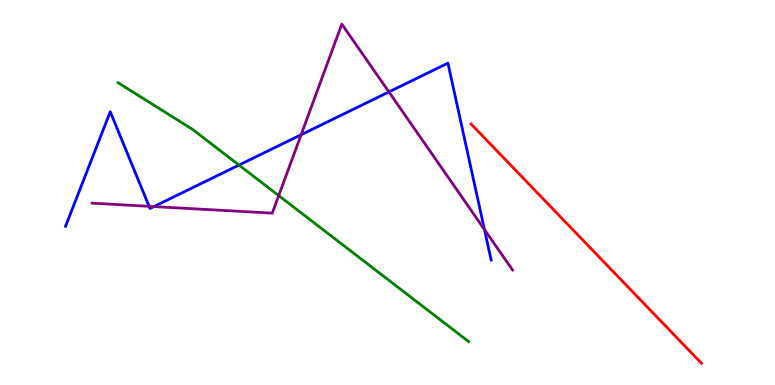[{'lines': ['blue', 'red'], 'intersections': []}, {'lines': ['green', 'red'], 'intersections': []}, {'lines': ['purple', 'red'], 'intersections': []}, {'lines': ['blue', 'green'], 'intersections': [{'x': 3.08, 'y': 5.71}]}, {'lines': ['blue', 'purple'], 'intersections': [{'x': 1.92, 'y': 4.64}, {'x': 1.99, 'y': 4.63}, {'x': 3.89, 'y': 6.5}, {'x': 5.02, 'y': 7.61}, {'x': 6.25, 'y': 4.04}]}, {'lines': ['green', 'purple'], 'intersections': [{'x': 3.6, 'y': 4.92}]}]